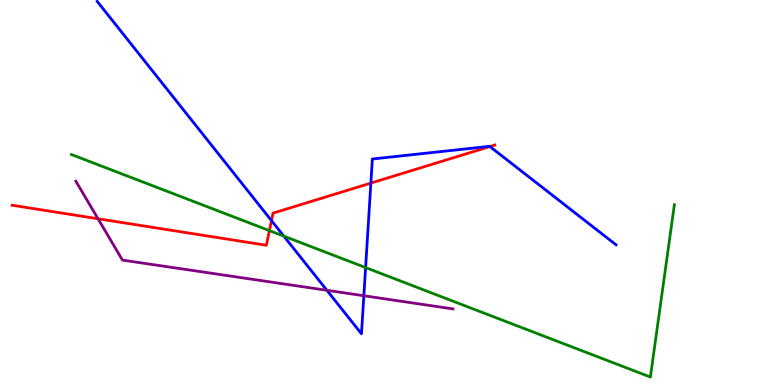[{'lines': ['blue', 'red'], 'intersections': [{'x': 3.5, 'y': 4.27}, {'x': 4.79, 'y': 5.24}, {'x': 6.32, 'y': 6.19}]}, {'lines': ['green', 'red'], 'intersections': [{'x': 3.48, 'y': 4.01}]}, {'lines': ['purple', 'red'], 'intersections': [{'x': 1.26, 'y': 4.32}]}, {'lines': ['blue', 'green'], 'intersections': [{'x': 3.66, 'y': 3.87}, {'x': 4.72, 'y': 3.05}]}, {'lines': ['blue', 'purple'], 'intersections': [{'x': 4.22, 'y': 2.46}, {'x': 4.69, 'y': 2.32}]}, {'lines': ['green', 'purple'], 'intersections': []}]